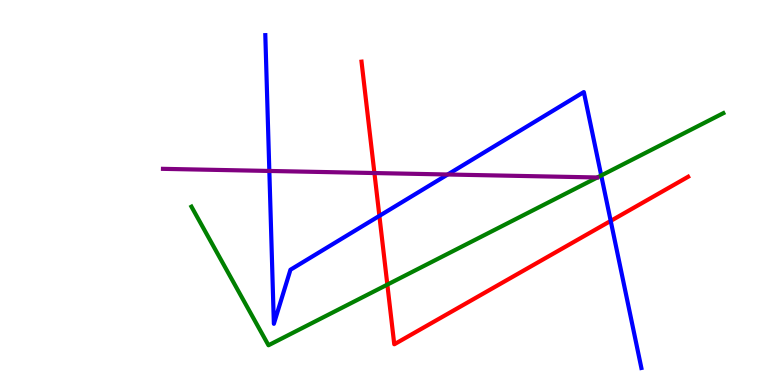[{'lines': ['blue', 'red'], 'intersections': [{'x': 4.9, 'y': 4.39}, {'x': 7.88, 'y': 4.26}]}, {'lines': ['green', 'red'], 'intersections': [{'x': 5.0, 'y': 2.61}]}, {'lines': ['purple', 'red'], 'intersections': [{'x': 4.83, 'y': 5.51}]}, {'lines': ['blue', 'green'], 'intersections': [{'x': 7.76, 'y': 5.44}]}, {'lines': ['blue', 'purple'], 'intersections': [{'x': 3.48, 'y': 5.56}, {'x': 5.78, 'y': 5.47}]}, {'lines': ['green', 'purple'], 'intersections': []}]